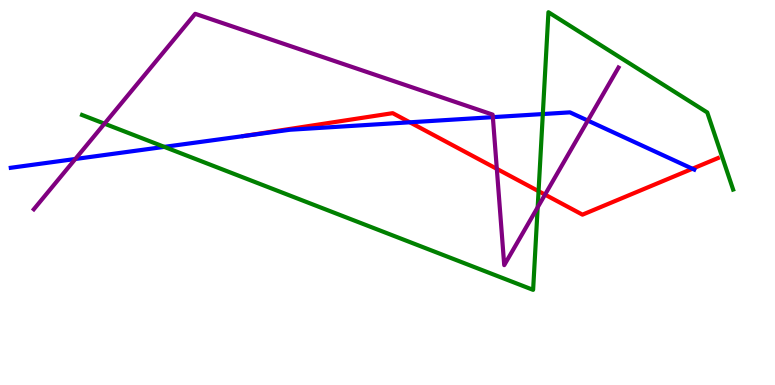[{'lines': ['blue', 'red'], 'intersections': [{'x': 5.29, 'y': 6.82}, {'x': 8.93, 'y': 5.62}]}, {'lines': ['green', 'red'], 'intersections': [{'x': 6.95, 'y': 5.03}]}, {'lines': ['purple', 'red'], 'intersections': [{'x': 6.41, 'y': 5.61}, {'x': 7.03, 'y': 4.94}]}, {'lines': ['blue', 'green'], 'intersections': [{'x': 2.12, 'y': 6.19}, {'x': 7.0, 'y': 7.04}]}, {'lines': ['blue', 'purple'], 'intersections': [{'x': 0.972, 'y': 5.87}, {'x': 6.36, 'y': 6.96}, {'x': 7.58, 'y': 6.87}]}, {'lines': ['green', 'purple'], 'intersections': [{'x': 1.35, 'y': 6.79}, {'x': 6.94, 'y': 4.61}]}]